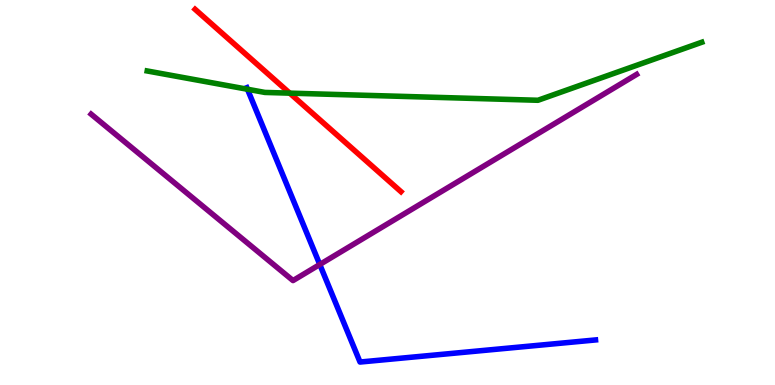[{'lines': ['blue', 'red'], 'intersections': []}, {'lines': ['green', 'red'], 'intersections': [{'x': 3.74, 'y': 7.58}]}, {'lines': ['purple', 'red'], 'intersections': []}, {'lines': ['blue', 'green'], 'intersections': [{'x': 3.19, 'y': 7.68}]}, {'lines': ['blue', 'purple'], 'intersections': [{'x': 4.13, 'y': 3.13}]}, {'lines': ['green', 'purple'], 'intersections': []}]